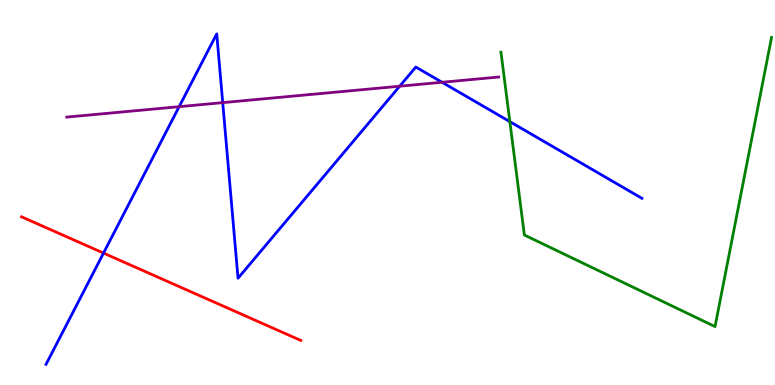[{'lines': ['blue', 'red'], 'intersections': [{'x': 1.34, 'y': 3.43}]}, {'lines': ['green', 'red'], 'intersections': []}, {'lines': ['purple', 'red'], 'intersections': []}, {'lines': ['blue', 'green'], 'intersections': [{'x': 6.58, 'y': 6.84}]}, {'lines': ['blue', 'purple'], 'intersections': [{'x': 2.31, 'y': 7.23}, {'x': 2.87, 'y': 7.33}, {'x': 5.16, 'y': 7.76}, {'x': 5.7, 'y': 7.86}]}, {'lines': ['green', 'purple'], 'intersections': []}]